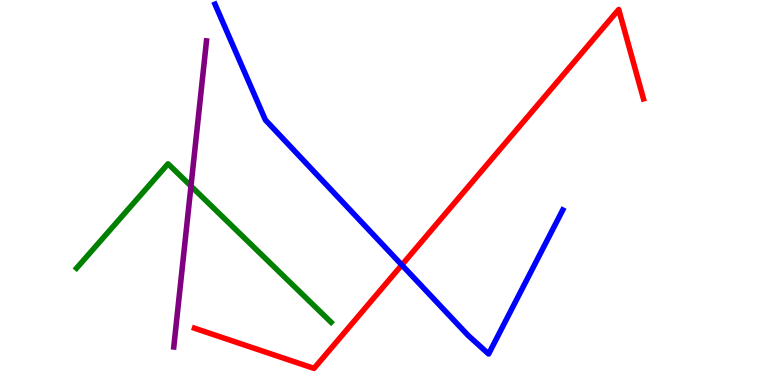[{'lines': ['blue', 'red'], 'intersections': [{'x': 5.18, 'y': 3.12}]}, {'lines': ['green', 'red'], 'intersections': []}, {'lines': ['purple', 'red'], 'intersections': []}, {'lines': ['blue', 'green'], 'intersections': []}, {'lines': ['blue', 'purple'], 'intersections': []}, {'lines': ['green', 'purple'], 'intersections': [{'x': 2.46, 'y': 5.17}]}]